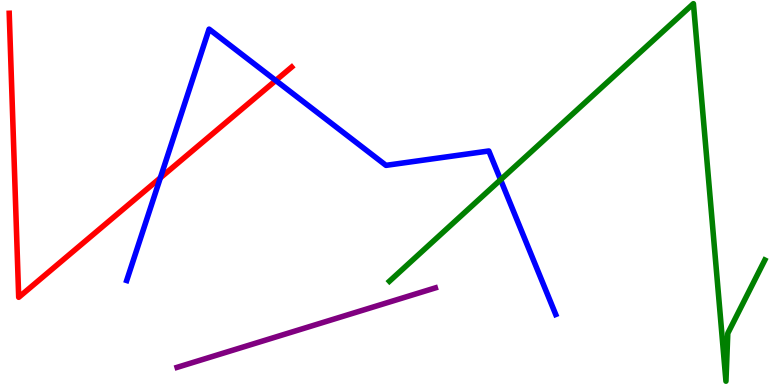[{'lines': ['blue', 'red'], 'intersections': [{'x': 2.07, 'y': 5.38}, {'x': 3.56, 'y': 7.91}]}, {'lines': ['green', 'red'], 'intersections': []}, {'lines': ['purple', 'red'], 'intersections': []}, {'lines': ['blue', 'green'], 'intersections': [{'x': 6.46, 'y': 5.33}]}, {'lines': ['blue', 'purple'], 'intersections': []}, {'lines': ['green', 'purple'], 'intersections': []}]